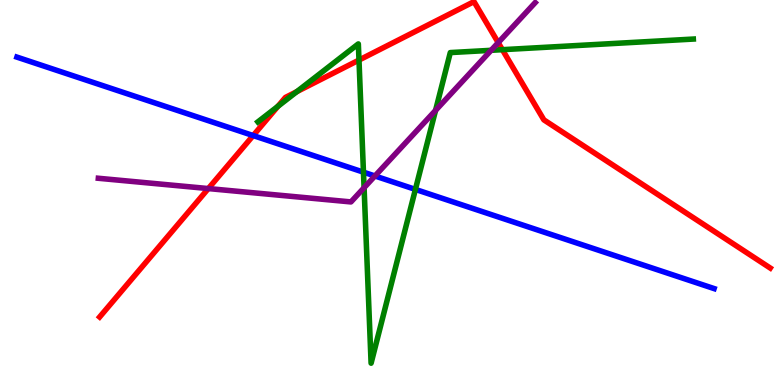[{'lines': ['blue', 'red'], 'intersections': [{'x': 3.27, 'y': 6.48}]}, {'lines': ['green', 'red'], 'intersections': [{'x': 3.59, 'y': 7.24}, {'x': 3.83, 'y': 7.62}, {'x': 4.63, 'y': 8.44}, {'x': 6.48, 'y': 8.71}]}, {'lines': ['purple', 'red'], 'intersections': [{'x': 2.69, 'y': 5.1}, {'x': 6.43, 'y': 8.89}]}, {'lines': ['blue', 'green'], 'intersections': [{'x': 4.69, 'y': 5.53}, {'x': 5.36, 'y': 5.08}]}, {'lines': ['blue', 'purple'], 'intersections': [{'x': 4.84, 'y': 5.43}]}, {'lines': ['green', 'purple'], 'intersections': [{'x': 4.7, 'y': 5.12}, {'x': 5.62, 'y': 7.13}, {'x': 6.34, 'y': 8.69}]}]